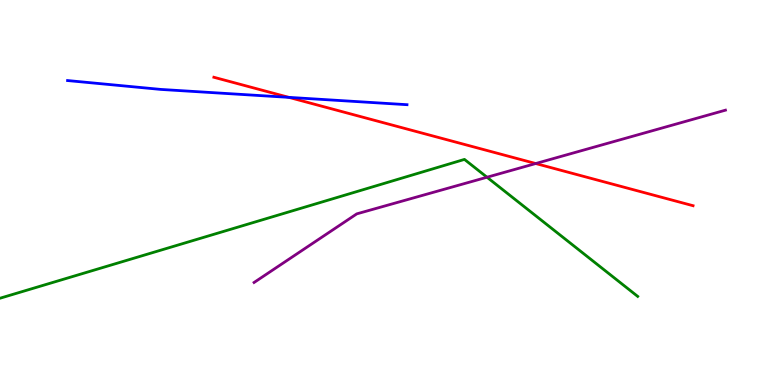[{'lines': ['blue', 'red'], 'intersections': [{'x': 3.73, 'y': 7.47}]}, {'lines': ['green', 'red'], 'intersections': []}, {'lines': ['purple', 'red'], 'intersections': [{'x': 6.91, 'y': 5.75}]}, {'lines': ['blue', 'green'], 'intersections': []}, {'lines': ['blue', 'purple'], 'intersections': []}, {'lines': ['green', 'purple'], 'intersections': [{'x': 6.28, 'y': 5.4}]}]